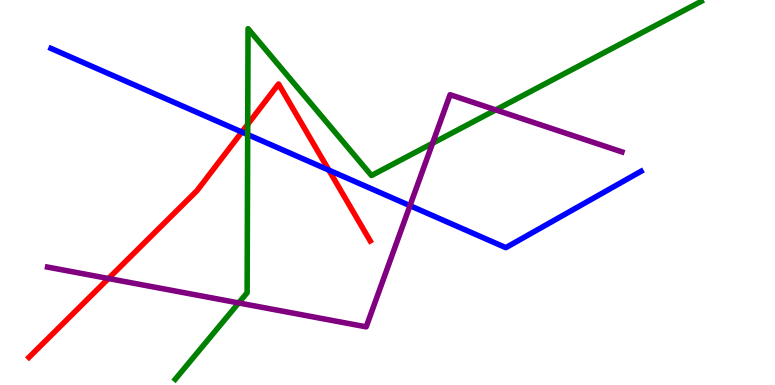[{'lines': ['blue', 'red'], 'intersections': [{'x': 3.12, 'y': 6.57}, {'x': 4.24, 'y': 5.58}]}, {'lines': ['green', 'red'], 'intersections': [{'x': 3.2, 'y': 6.77}]}, {'lines': ['purple', 'red'], 'intersections': [{'x': 1.4, 'y': 2.77}]}, {'lines': ['blue', 'green'], 'intersections': [{'x': 3.2, 'y': 6.5}]}, {'lines': ['blue', 'purple'], 'intersections': [{'x': 5.29, 'y': 4.66}]}, {'lines': ['green', 'purple'], 'intersections': [{'x': 3.08, 'y': 2.13}, {'x': 5.58, 'y': 6.28}, {'x': 6.4, 'y': 7.15}]}]